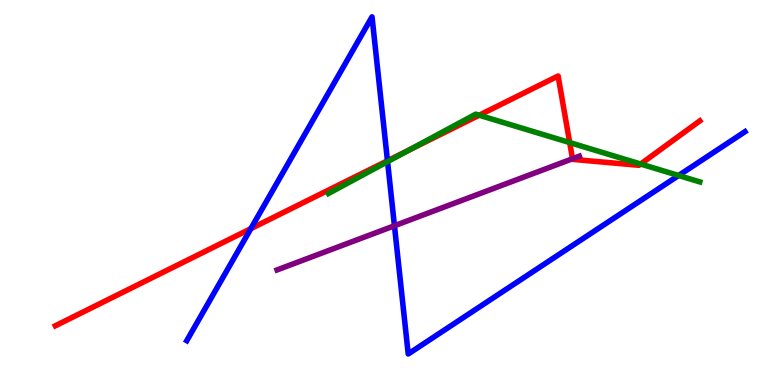[{'lines': ['blue', 'red'], 'intersections': [{'x': 3.24, 'y': 4.06}, {'x': 5.0, 'y': 5.82}]}, {'lines': ['green', 'red'], 'intersections': [{'x': 5.28, 'y': 6.11}, {'x': 6.18, 'y': 7.01}, {'x': 7.35, 'y': 6.3}, {'x': 8.27, 'y': 5.74}]}, {'lines': ['purple', 'red'], 'intersections': [{'x': 7.39, 'y': 5.88}]}, {'lines': ['blue', 'green'], 'intersections': [{'x': 5.0, 'y': 5.8}, {'x': 8.76, 'y': 5.44}]}, {'lines': ['blue', 'purple'], 'intersections': [{'x': 5.09, 'y': 4.14}]}, {'lines': ['green', 'purple'], 'intersections': []}]